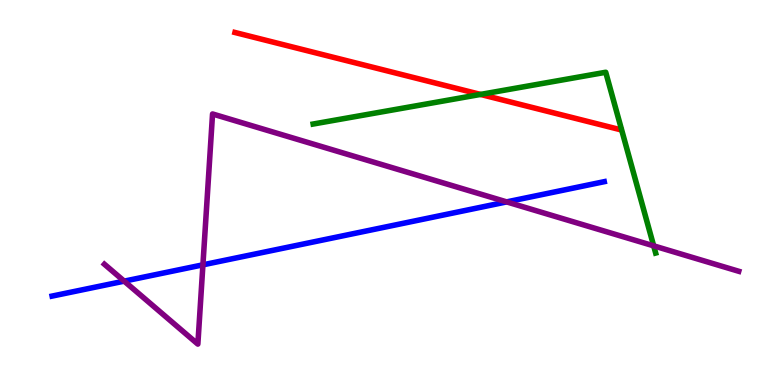[{'lines': ['blue', 'red'], 'intersections': []}, {'lines': ['green', 'red'], 'intersections': [{'x': 6.2, 'y': 7.55}]}, {'lines': ['purple', 'red'], 'intersections': []}, {'lines': ['blue', 'green'], 'intersections': []}, {'lines': ['blue', 'purple'], 'intersections': [{'x': 1.6, 'y': 2.7}, {'x': 2.62, 'y': 3.12}, {'x': 6.54, 'y': 4.76}]}, {'lines': ['green', 'purple'], 'intersections': [{'x': 8.43, 'y': 3.61}]}]